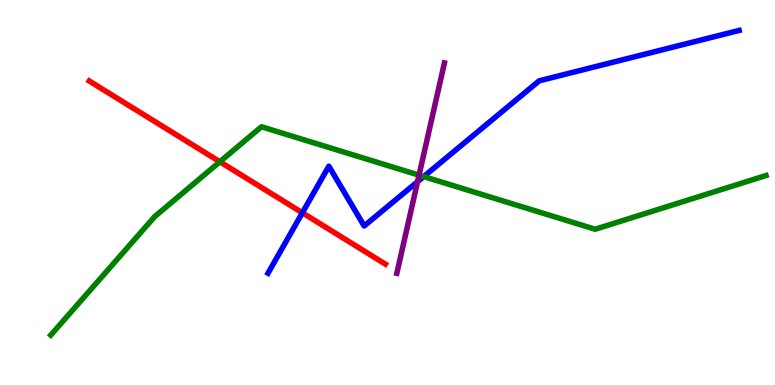[{'lines': ['blue', 'red'], 'intersections': [{'x': 3.9, 'y': 4.47}]}, {'lines': ['green', 'red'], 'intersections': [{'x': 2.84, 'y': 5.8}]}, {'lines': ['purple', 'red'], 'intersections': []}, {'lines': ['blue', 'green'], 'intersections': [{'x': 5.47, 'y': 5.41}]}, {'lines': ['blue', 'purple'], 'intersections': [{'x': 5.39, 'y': 5.28}]}, {'lines': ['green', 'purple'], 'intersections': [{'x': 5.41, 'y': 5.45}]}]